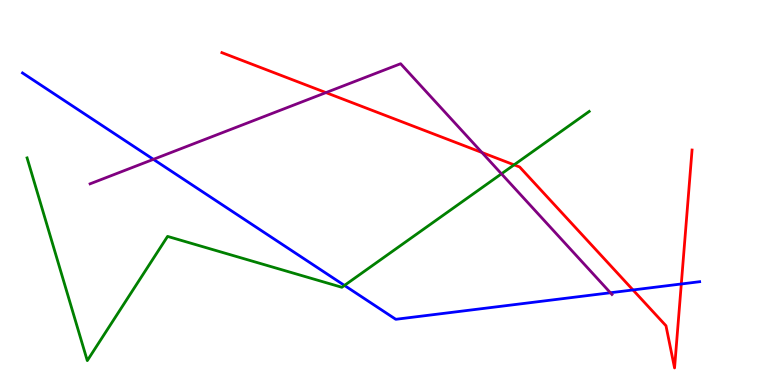[{'lines': ['blue', 'red'], 'intersections': [{'x': 8.17, 'y': 2.47}, {'x': 8.79, 'y': 2.62}]}, {'lines': ['green', 'red'], 'intersections': [{'x': 6.63, 'y': 5.72}]}, {'lines': ['purple', 'red'], 'intersections': [{'x': 4.21, 'y': 7.59}, {'x': 6.22, 'y': 6.04}]}, {'lines': ['blue', 'green'], 'intersections': [{'x': 4.44, 'y': 2.59}]}, {'lines': ['blue', 'purple'], 'intersections': [{'x': 1.98, 'y': 5.86}, {'x': 7.88, 'y': 2.4}]}, {'lines': ['green', 'purple'], 'intersections': [{'x': 6.47, 'y': 5.49}]}]